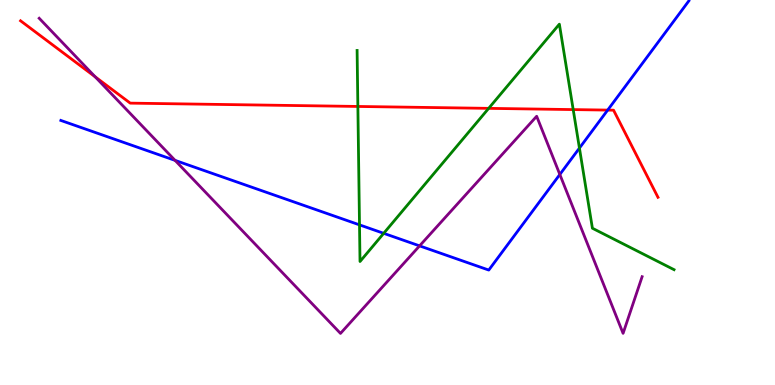[{'lines': ['blue', 'red'], 'intersections': [{'x': 7.84, 'y': 7.14}]}, {'lines': ['green', 'red'], 'intersections': [{'x': 4.62, 'y': 7.23}, {'x': 6.31, 'y': 7.19}, {'x': 7.4, 'y': 7.15}]}, {'lines': ['purple', 'red'], 'intersections': [{'x': 1.23, 'y': 8.01}]}, {'lines': ['blue', 'green'], 'intersections': [{'x': 4.64, 'y': 4.16}, {'x': 4.95, 'y': 3.94}, {'x': 7.48, 'y': 6.15}]}, {'lines': ['blue', 'purple'], 'intersections': [{'x': 2.26, 'y': 5.83}, {'x': 5.41, 'y': 3.61}, {'x': 7.22, 'y': 5.47}]}, {'lines': ['green', 'purple'], 'intersections': []}]